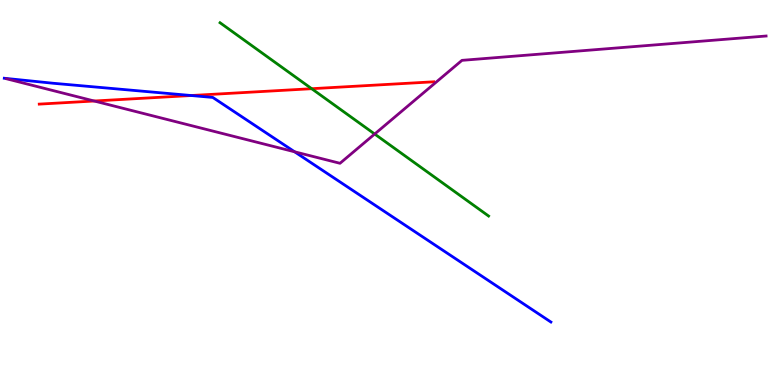[{'lines': ['blue', 'red'], 'intersections': [{'x': 2.47, 'y': 7.52}]}, {'lines': ['green', 'red'], 'intersections': [{'x': 4.02, 'y': 7.7}]}, {'lines': ['purple', 'red'], 'intersections': [{'x': 1.22, 'y': 7.38}]}, {'lines': ['blue', 'green'], 'intersections': []}, {'lines': ['blue', 'purple'], 'intersections': [{'x': 3.8, 'y': 6.06}]}, {'lines': ['green', 'purple'], 'intersections': [{'x': 4.83, 'y': 6.52}]}]